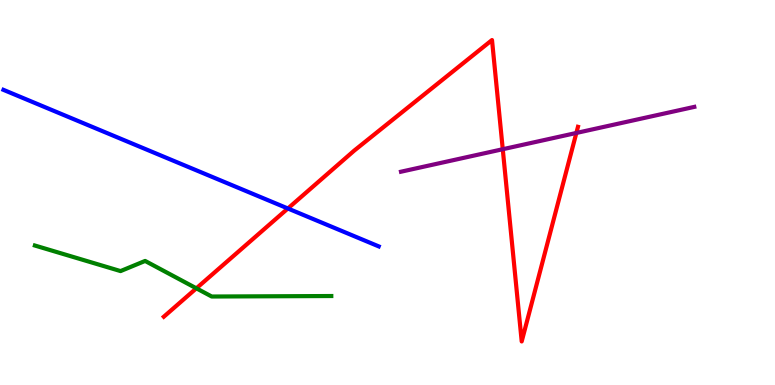[{'lines': ['blue', 'red'], 'intersections': [{'x': 3.71, 'y': 4.58}]}, {'lines': ['green', 'red'], 'intersections': [{'x': 2.53, 'y': 2.51}]}, {'lines': ['purple', 'red'], 'intersections': [{'x': 6.49, 'y': 6.12}, {'x': 7.44, 'y': 6.55}]}, {'lines': ['blue', 'green'], 'intersections': []}, {'lines': ['blue', 'purple'], 'intersections': []}, {'lines': ['green', 'purple'], 'intersections': []}]